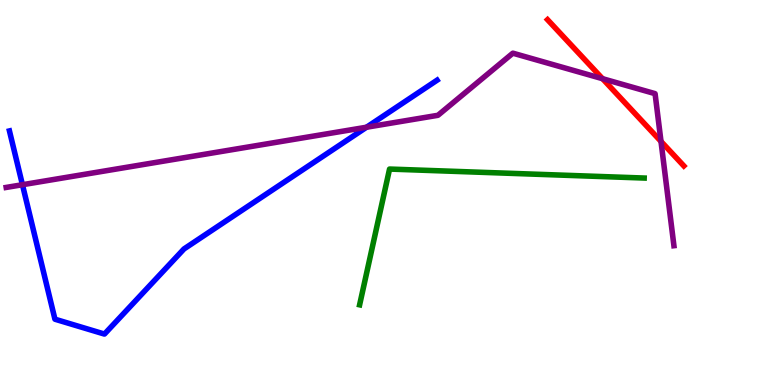[{'lines': ['blue', 'red'], 'intersections': []}, {'lines': ['green', 'red'], 'intersections': []}, {'lines': ['purple', 'red'], 'intersections': [{'x': 7.77, 'y': 7.96}, {'x': 8.53, 'y': 6.33}]}, {'lines': ['blue', 'green'], 'intersections': []}, {'lines': ['blue', 'purple'], 'intersections': [{'x': 0.29, 'y': 5.2}, {'x': 4.73, 'y': 6.7}]}, {'lines': ['green', 'purple'], 'intersections': []}]